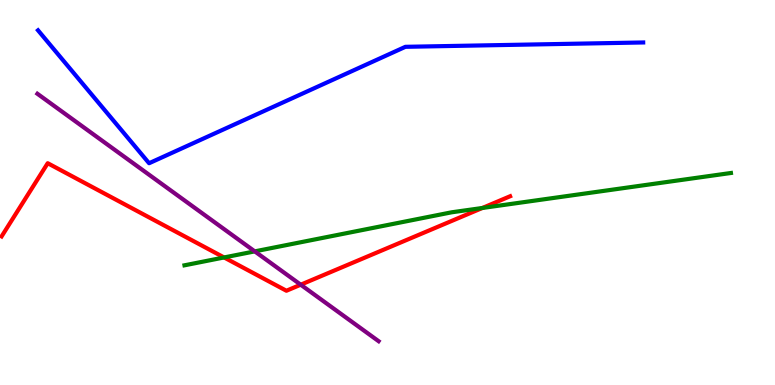[{'lines': ['blue', 'red'], 'intersections': []}, {'lines': ['green', 'red'], 'intersections': [{'x': 2.89, 'y': 3.31}, {'x': 6.22, 'y': 4.6}]}, {'lines': ['purple', 'red'], 'intersections': [{'x': 3.88, 'y': 2.61}]}, {'lines': ['blue', 'green'], 'intersections': []}, {'lines': ['blue', 'purple'], 'intersections': []}, {'lines': ['green', 'purple'], 'intersections': [{'x': 3.29, 'y': 3.47}]}]